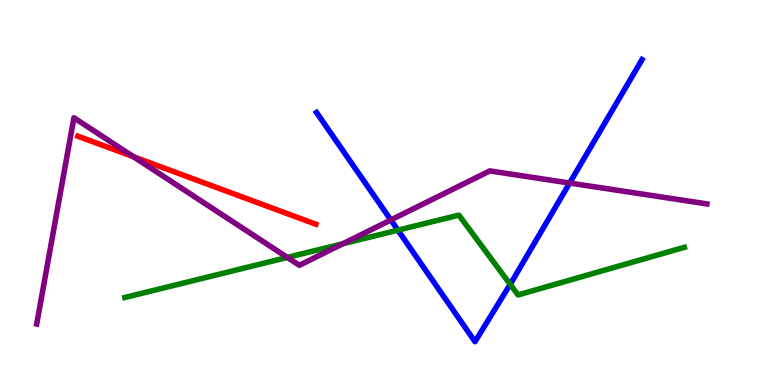[{'lines': ['blue', 'red'], 'intersections': []}, {'lines': ['green', 'red'], 'intersections': []}, {'lines': ['purple', 'red'], 'intersections': [{'x': 1.72, 'y': 5.93}]}, {'lines': ['blue', 'green'], 'intersections': [{'x': 5.13, 'y': 4.02}, {'x': 6.58, 'y': 2.61}]}, {'lines': ['blue', 'purple'], 'intersections': [{'x': 5.04, 'y': 4.29}, {'x': 7.35, 'y': 5.25}]}, {'lines': ['green', 'purple'], 'intersections': [{'x': 3.71, 'y': 3.31}, {'x': 4.42, 'y': 3.67}]}]